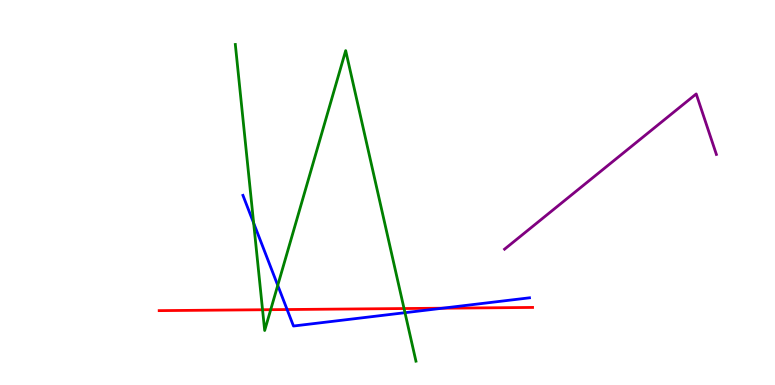[{'lines': ['blue', 'red'], 'intersections': [{'x': 3.7, 'y': 1.96}, {'x': 5.71, 'y': 1.99}]}, {'lines': ['green', 'red'], 'intersections': [{'x': 3.39, 'y': 1.95}, {'x': 3.49, 'y': 1.96}, {'x': 5.21, 'y': 1.99}]}, {'lines': ['purple', 'red'], 'intersections': []}, {'lines': ['blue', 'green'], 'intersections': [{'x': 3.27, 'y': 4.21}, {'x': 3.58, 'y': 2.59}, {'x': 5.23, 'y': 1.88}]}, {'lines': ['blue', 'purple'], 'intersections': []}, {'lines': ['green', 'purple'], 'intersections': []}]